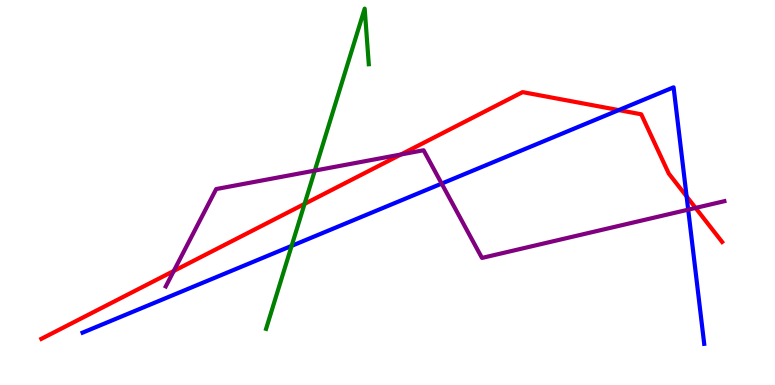[{'lines': ['blue', 'red'], 'intersections': [{'x': 7.98, 'y': 7.14}, {'x': 8.86, 'y': 4.9}]}, {'lines': ['green', 'red'], 'intersections': [{'x': 3.93, 'y': 4.7}]}, {'lines': ['purple', 'red'], 'intersections': [{'x': 2.24, 'y': 2.96}, {'x': 5.17, 'y': 5.99}, {'x': 8.98, 'y': 4.6}]}, {'lines': ['blue', 'green'], 'intersections': [{'x': 3.76, 'y': 3.61}]}, {'lines': ['blue', 'purple'], 'intersections': [{'x': 5.7, 'y': 5.23}, {'x': 8.88, 'y': 4.55}]}, {'lines': ['green', 'purple'], 'intersections': [{'x': 4.06, 'y': 5.57}]}]